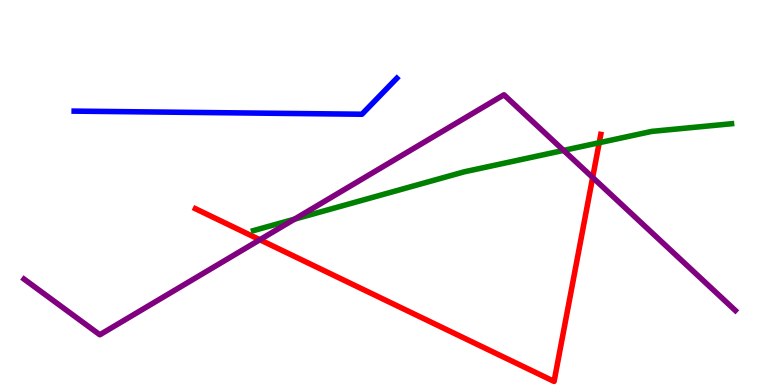[{'lines': ['blue', 'red'], 'intersections': []}, {'lines': ['green', 'red'], 'intersections': [{'x': 7.73, 'y': 6.29}]}, {'lines': ['purple', 'red'], 'intersections': [{'x': 3.35, 'y': 3.77}, {'x': 7.65, 'y': 5.39}]}, {'lines': ['blue', 'green'], 'intersections': []}, {'lines': ['blue', 'purple'], 'intersections': []}, {'lines': ['green', 'purple'], 'intersections': [{'x': 3.8, 'y': 4.31}, {'x': 7.27, 'y': 6.09}]}]